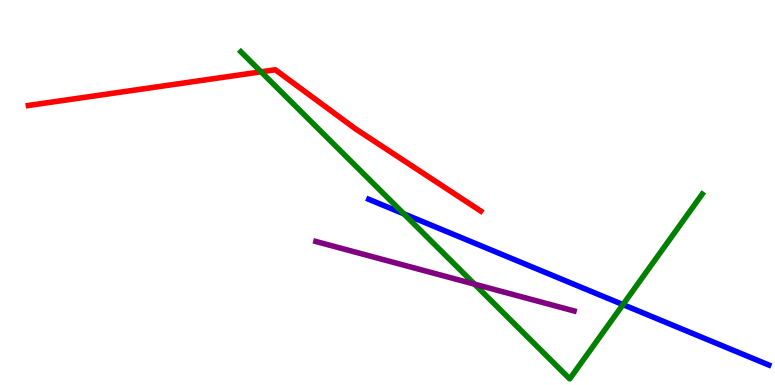[{'lines': ['blue', 'red'], 'intersections': []}, {'lines': ['green', 'red'], 'intersections': [{'x': 3.37, 'y': 8.13}]}, {'lines': ['purple', 'red'], 'intersections': []}, {'lines': ['blue', 'green'], 'intersections': [{'x': 5.21, 'y': 4.45}, {'x': 8.04, 'y': 2.09}]}, {'lines': ['blue', 'purple'], 'intersections': []}, {'lines': ['green', 'purple'], 'intersections': [{'x': 6.12, 'y': 2.62}]}]